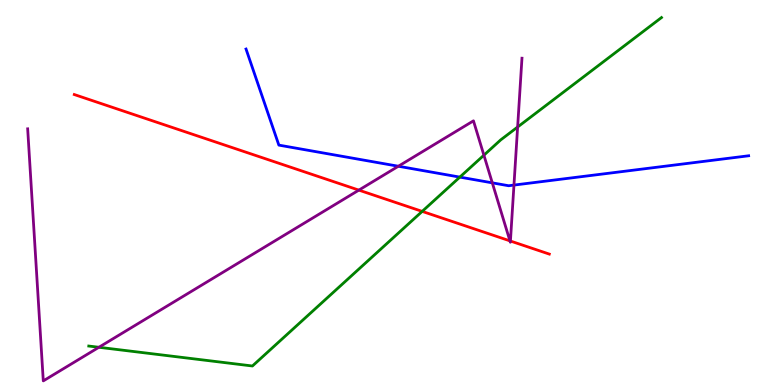[{'lines': ['blue', 'red'], 'intersections': []}, {'lines': ['green', 'red'], 'intersections': [{'x': 5.45, 'y': 4.51}]}, {'lines': ['purple', 'red'], 'intersections': [{'x': 4.63, 'y': 5.06}, {'x': 6.58, 'y': 3.74}, {'x': 6.59, 'y': 3.74}]}, {'lines': ['blue', 'green'], 'intersections': [{'x': 5.93, 'y': 5.4}]}, {'lines': ['blue', 'purple'], 'intersections': [{'x': 5.14, 'y': 5.68}, {'x': 6.35, 'y': 5.25}, {'x': 6.63, 'y': 5.19}]}, {'lines': ['green', 'purple'], 'intersections': [{'x': 1.28, 'y': 0.98}, {'x': 6.24, 'y': 5.97}, {'x': 6.68, 'y': 6.7}]}]